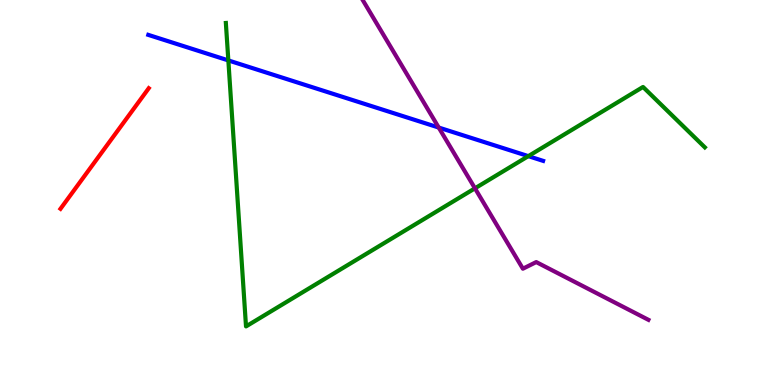[{'lines': ['blue', 'red'], 'intersections': []}, {'lines': ['green', 'red'], 'intersections': []}, {'lines': ['purple', 'red'], 'intersections': []}, {'lines': ['blue', 'green'], 'intersections': [{'x': 2.95, 'y': 8.43}, {'x': 6.82, 'y': 5.94}]}, {'lines': ['blue', 'purple'], 'intersections': [{'x': 5.66, 'y': 6.69}]}, {'lines': ['green', 'purple'], 'intersections': [{'x': 6.13, 'y': 5.11}]}]